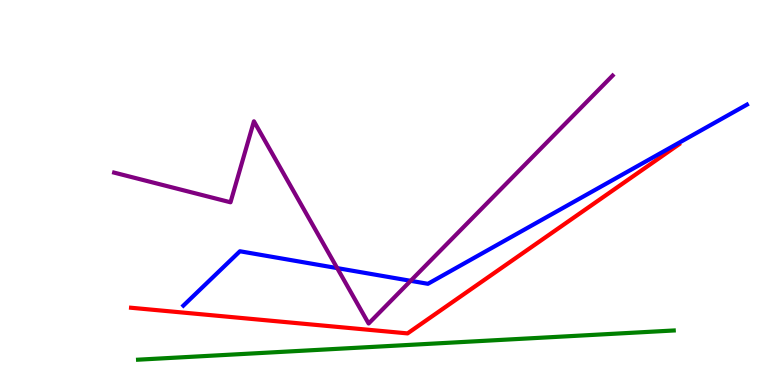[{'lines': ['blue', 'red'], 'intersections': []}, {'lines': ['green', 'red'], 'intersections': []}, {'lines': ['purple', 'red'], 'intersections': []}, {'lines': ['blue', 'green'], 'intersections': []}, {'lines': ['blue', 'purple'], 'intersections': [{'x': 4.35, 'y': 3.04}, {'x': 5.3, 'y': 2.71}]}, {'lines': ['green', 'purple'], 'intersections': []}]